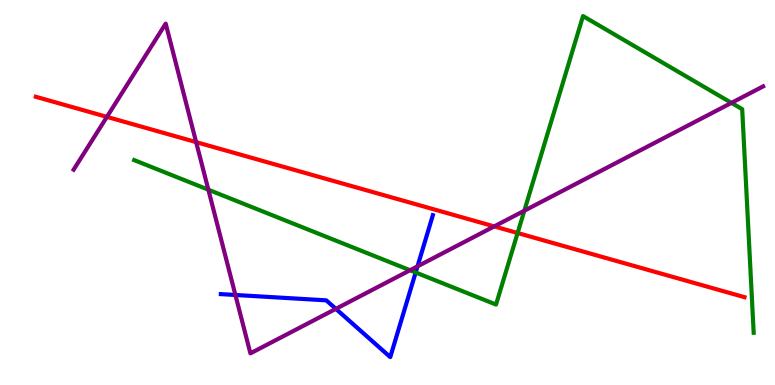[{'lines': ['blue', 'red'], 'intersections': []}, {'lines': ['green', 'red'], 'intersections': [{'x': 6.68, 'y': 3.95}]}, {'lines': ['purple', 'red'], 'intersections': [{'x': 1.38, 'y': 6.96}, {'x': 2.53, 'y': 6.31}, {'x': 6.38, 'y': 4.12}]}, {'lines': ['blue', 'green'], 'intersections': [{'x': 5.36, 'y': 2.92}]}, {'lines': ['blue', 'purple'], 'intersections': [{'x': 3.04, 'y': 2.34}, {'x': 4.33, 'y': 1.98}, {'x': 5.39, 'y': 3.08}]}, {'lines': ['green', 'purple'], 'intersections': [{'x': 2.69, 'y': 5.07}, {'x': 5.29, 'y': 2.98}, {'x': 6.77, 'y': 4.53}, {'x': 9.44, 'y': 7.33}]}]